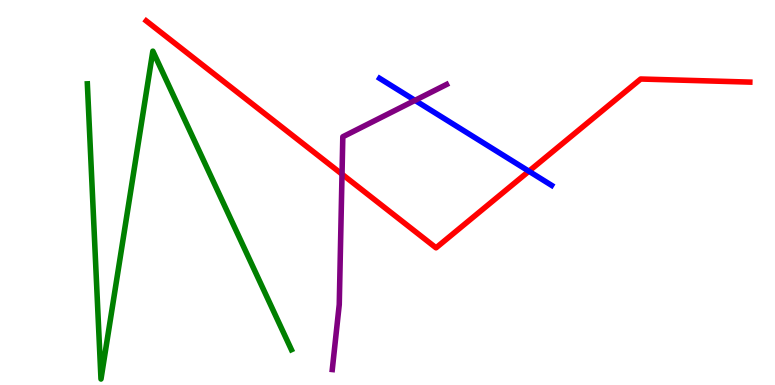[{'lines': ['blue', 'red'], 'intersections': [{'x': 6.82, 'y': 5.55}]}, {'lines': ['green', 'red'], 'intersections': []}, {'lines': ['purple', 'red'], 'intersections': [{'x': 4.41, 'y': 5.48}]}, {'lines': ['blue', 'green'], 'intersections': []}, {'lines': ['blue', 'purple'], 'intersections': [{'x': 5.35, 'y': 7.39}]}, {'lines': ['green', 'purple'], 'intersections': []}]